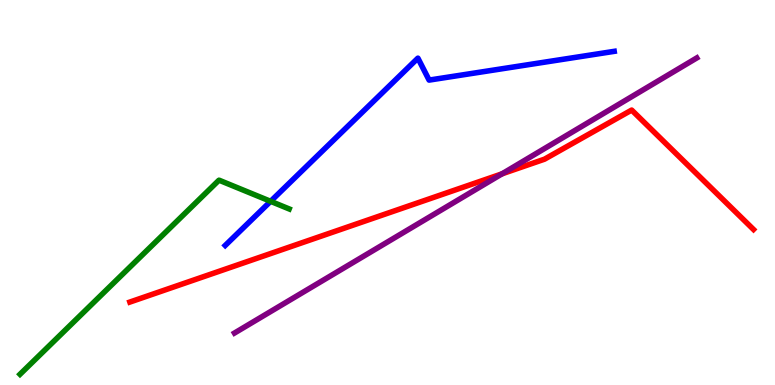[{'lines': ['blue', 'red'], 'intersections': []}, {'lines': ['green', 'red'], 'intersections': []}, {'lines': ['purple', 'red'], 'intersections': [{'x': 6.48, 'y': 5.49}]}, {'lines': ['blue', 'green'], 'intersections': [{'x': 3.49, 'y': 4.77}]}, {'lines': ['blue', 'purple'], 'intersections': []}, {'lines': ['green', 'purple'], 'intersections': []}]